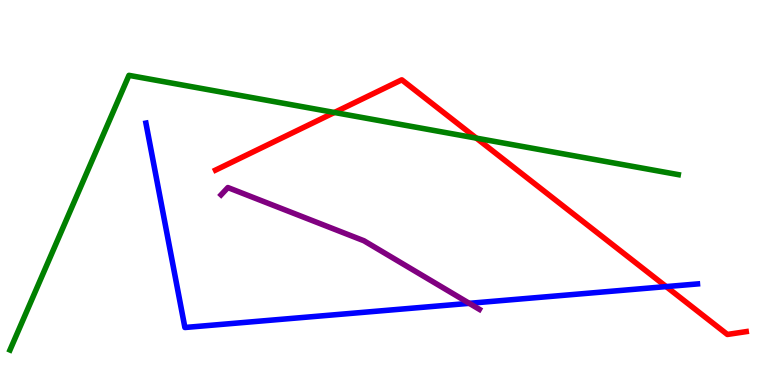[{'lines': ['blue', 'red'], 'intersections': [{'x': 8.6, 'y': 2.56}]}, {'lines': ['green', 'red'], 'intersections': [{'x': 4.31, 'y': 7.08}, {'x': 6.15, 'y': 6.41}]}, {'lines': ['purple', 'red'], 'intersections': []}, {'lines': ['blue', 'green'], 'intersections': []}, {'lines': ['blue', 'purple'], 'intersections': [{'x': 6.06, 'y': 2.12}]}, {'lines': ['green', 'purple'], 'intersections': []}]